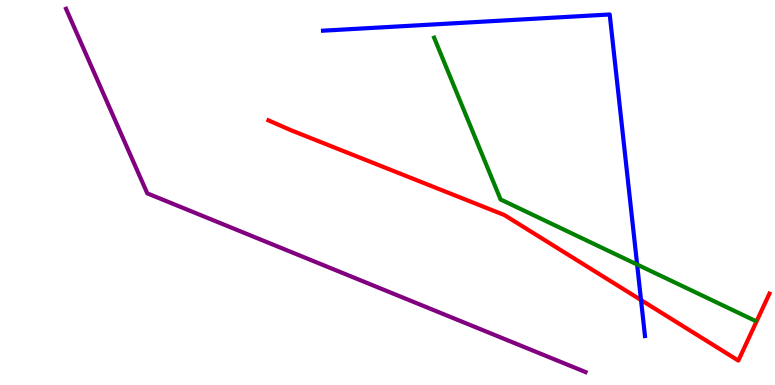[{'lines': ['blue', 'red'], 'intersections': [{'x': 8.27, 'y': 2.21}]}, {'lines': ['green', 'red'], 'intersections': []}, {'lines': ['purple', 'red'], 'intersections': []}, {'lines': ['blue', 'green'], 'intersections': [{'x': 8.22, 'y': 3.13}]}, {'lines': ['blue', 'purple'], 'intersections': []}, {'lines': ['green', 'purple'], 'intersections': []}]